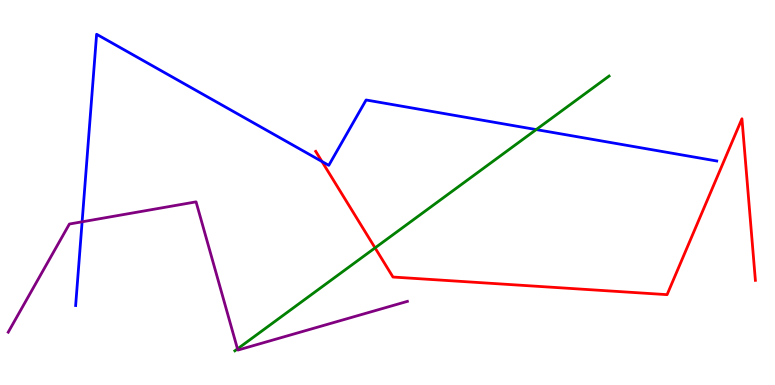[{'lines': ['blue', 'red'], 'intersections': [{'x': 4.15, 'y': 5.81}]}, {'lines': ['green', 'red'], 'intersections': [{'x': 4.84, 'y': 3.56}]}, {'lines': ['purple', 'red'], 'intersections': []}, {'lines': ['blue', 'green'], 'intersections': [{'x': 6.92, 'y': 6.63}]}, {'lines': ['blue', 'purple'], 'intersections': [{'x': 1.06, 'y': 4.24}]}, {'lines': ['green', 'purple'], 'intersections': [{'x': 3.06, 'y': 0.938}]}]